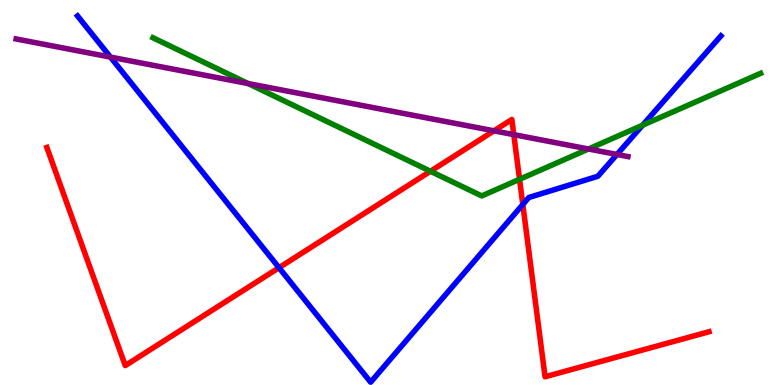[{'lines': ['blue', 'red'], 'intersections': [{'x': 3.6, 'y': 3.05}, {'x': 6.75, 'y': 4.69}]}, {'lines': ['green', 'red'], 'intersections': [{'x': 5.55, 'y': 5.55}, {'x': 6.7, 'y': 5.34}]}, {'lines': ['purple', 'red'], 'intersections': [{'x': 6.37, 'y': 6.6}, {'x': 6.63, 'y': 6.5}]}, {'lines': ['blue', 'green'], 'intersections': [{'x': 8.29, 'y': 6.75}]}, {'lines': ['blue', 'purple'], 'intersections': [{'x': 1.43, 'y': 8.52}, {'x': 7.96, 'y': 5.99}]}, {'lines': ['green', 'purple'], 'intersections': [{'x': 3.2, 'y': 7.83}, {'x': 7.59, 'y': 6.13}]}]